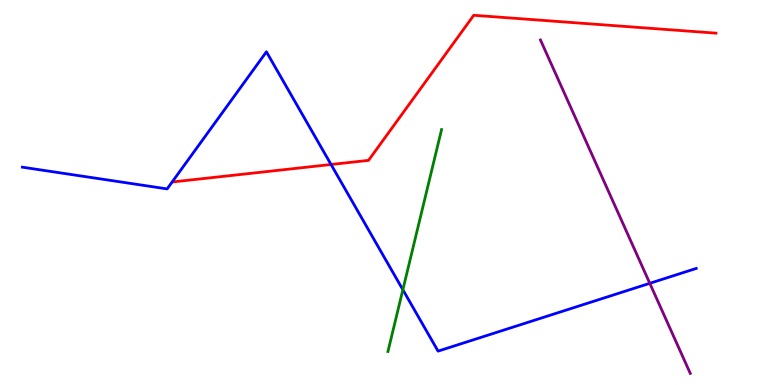[{'lines': ['blue', 'red'], 'intersections': [{'x': 4.27, 'y': 5.73}]}, {'lines': ['green', 'red'], 'intersections': []}, {'lines': ['purple', 'red'], 'intersections': []}, {'lines': ['blue', 'green'], 'intersections': [{'x': 5.2, 'y': 2.47}]}, {'lines': ['blue', 'purple'], 'intersections': [{'x': 8.38, 'y': 2.64}]}, {'lines': ['green', 'purple'], 'intersections': []}]